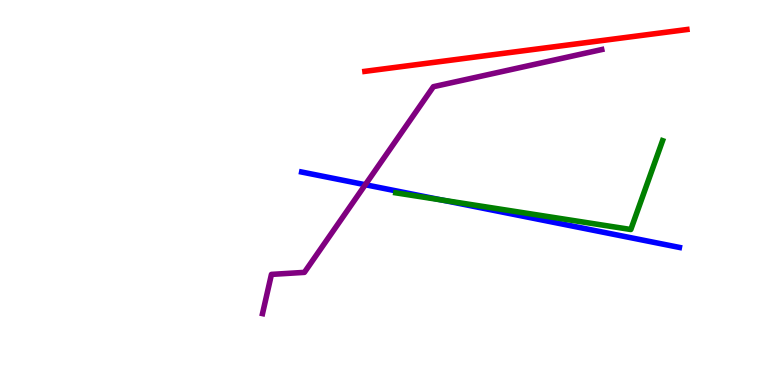[{'lines': ['blue', 'red'], 'intersections': []}, {'lines': ['green', 'red'], 'intersections': []}, {'lines': ['purple', 'red'], 'intersections': []}, {'lines': ['blue', 'green'], 'intersections': [{'x': 5.7, 'y': 4.8}]}, {'lines': ['blue', 'purple'], 'intersections': [{'x': 4.71, 'y': 5.2}]}, {'lines': ['green', 'purple'], 'intersections': []}]